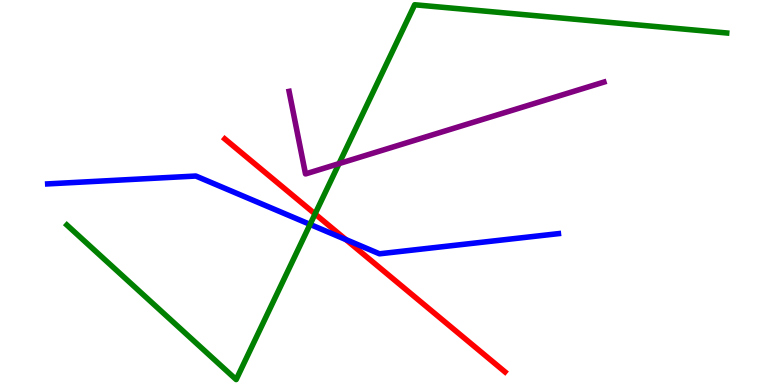[{'lines': ['blue', 'red'], 'intersections': [{'x': 4.46, 'y': 3.78}]}, {'lines': ['green', 'red'], 'intersections': [{'x': 4.07, 'y': 4.44}]}, {'lines': ['purple', 'red'], 'intersections': []}, {'lines': ['blue', 'green'], 'intersections': [{'x': 4.0, 'y': 4.17}]}, {'lines': ['blue', 'purple'], 'intersections': []}, {'lines': ['green', 'purple'], 'intersections': [{'x': 4.37, 'y': 5.75}]}]